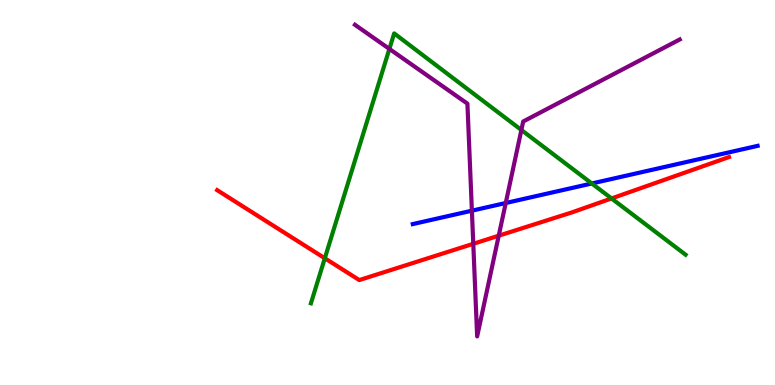[{'lines': ['blue', 'red'], 'intersections': []}, {'lines': ['green', 'red'], 'intersections': [{'x': 4.19, 'y': 3.29}, {'x': 7.89, 'y': 4.85}]}, {'lines': ['purple', 'red'], 'intersections': [{'x': 6.11, 'y': 3.67}, {'x': 6.44, 'y': 3.88}]}, {'lines': ['blue', 'green'], 'intersections': [{'x': 7.64, 'y': 5.23}]}, {'lines': ['blue', 'purple'], 'intersections': [{'x': 6.09, 'y': 4.53}, {'x': 6.53, 'y': 4.73}]}, {'lines': ['green', 'purple'], 'intersections': [{'x': 5.02, 'y': 8.73}, {'x': 6.73, 'y': 6.62}]}]